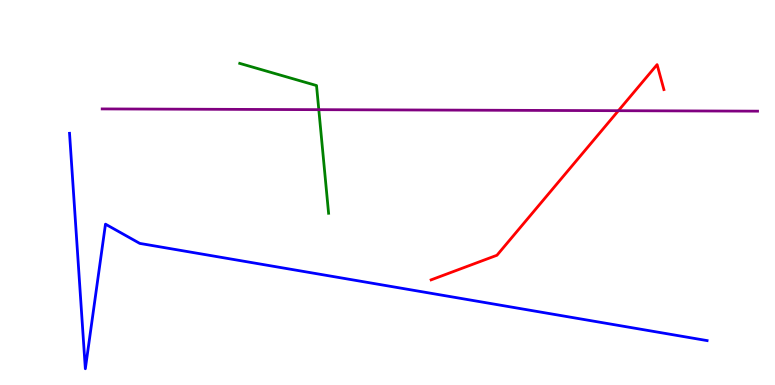[{'lines': ['blue', 'red'], 'intersections': []}, {'lines': ['green', 'red'], 'intersections': []}, {'lines': ['purple', 'red'], 'intersections': [{'x': 7.98, 'y': 7.12}]}, {'lines': ['blue', 'green'], 'intersections': []}, {'lines': ['blue', 'purple'], 'intersections': []}, {'lines': ['green', 'purple'], 'intersections': [{'x': 4.11, 'y': 7.15}]}]